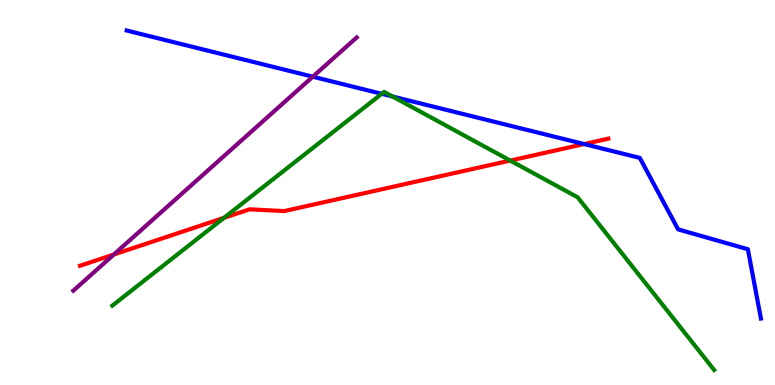[{'lines': ['blue', 'red'], 'intersections': [{'x': 7.54, 'y': 6.26}]}, {'lines': ['green', 'red'], 'intersections': [{'x': 2.89, 'y': 4.34}, {'x': 6.58, 'y': 5.83}]}, {'lines': ['purple', 'red'], 'intersections': [{'x': 1.47, 'y': 3.39}]}, {'lines': ['blue', 'green'], 'intersections': [{'x': 4.93, 'y': 7.56}, {'x': 5.07, 'y': 7.49}]}, {'lines': ['blue', 'purple'], 'intersections': [{'x': 4.04, 'y': 8.01}]}, {'lines': ['green', 'purple'], 'intersections': []}]